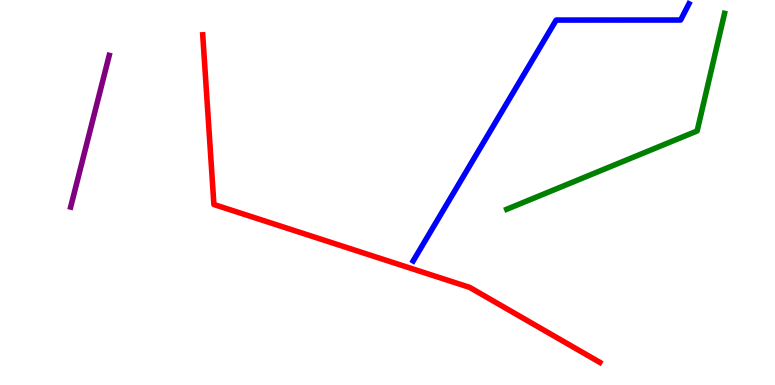[{'lines': ['blue', 'red'], 'intersections': []}, {'lines': ['green', 'red'], 'intersections': []}, {'lines': ['purple', 'red'], 'intersections': []}, {'lines': ['blue', 'green'], 'intersections': []}, {'lines': ['blue', 'purple'], 'intersections': []}, {'lines': ['green', 'purple'], 'intersections': []}]